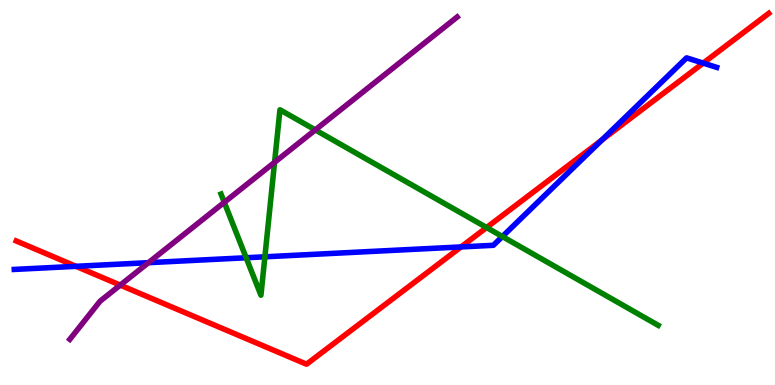[{'lines': ['blue', 'red'], 'intersections': [{'x': 0.98, 'y': 3.08}, {'x': 5.95, 'y': 3.59}, {'x': 7.77, 'y': 6.36}, {'x': 9.07, 'y': 8.36}]}, {'lines': ['green', 'red'], 'intersections': [{'x': 6.28, 'y': 4.09}]}, {'lines': ['purple', 'red'], 'intersections': [{'x': 1.55, 'y': 2.59}]}, {'lines': ['blue', 'green'], 'intersections': [{'x': 3.18, 'y': 3.31}, {'x': 3.42, 'y': 3.33}, {'x': 6.48, 'y': 3.86}]}, {'lines': ['blue', 'purple'], 'intersections': [{'x': 1.92, 'y': 3.18}]}, {'lines': ['green', 'purple'], 'intersections': [{'x': 2.89, 'y': 4.74}, {'x': 3.54, 'y': 5.78}, {'x': 4.07, 'y': 6.63}]}]